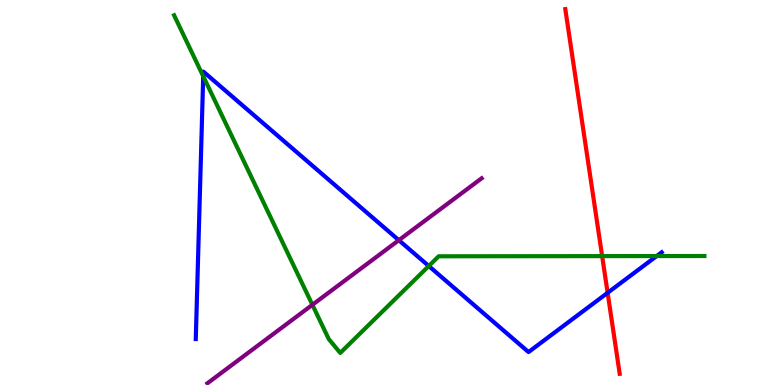[{'lines': ['blue', 'red'], 'intersections': [{'x': 7.84, 'y': 2.39}]}, {'lines': ['green', 'red'], 'intersections': [{'x': 7.77, 'y': 3.35}]}, {'lines': ['purple', 'red'], 'intersections': []}, {'lines': ['blue', 'green'], 'intersections': [{'x': 2.62, 'y': 8.02}, {'x': 5.53, 'y': 3.09}, {'x': 8.47, 'y': 3.35}]}, {'lines': ['blue', 'purple'], 'intersections': [{'x': 5.15, 'y': 3.76}]}, {'lines': ['green', 'purple'], 'intersections': [{'x': 4.03, 'y': 2.08}]}]